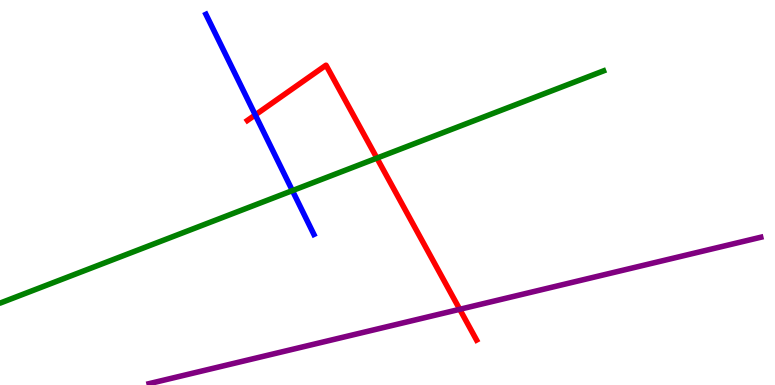[{'lines': ['blue', 'red'], 'intersections': [{'x': 3.29, 'y': 7.02}]}, {'lines': ['green', 'red'], 'intersections': [{'x': 4.86, 'y': 5.89}]}, {'lines': ['purple', 'red'], 'intersections': [{'x': 5.93, 'y': 1.97}]}, {'lines': ['blue', 'green'], 'intersections': [{'x': 3.77, 'y': 5.05}]}, {'lines': ['blue', 'purple'], 'intersections': []}, {'lines': ['green', 'purple'], 'intersections': []}]